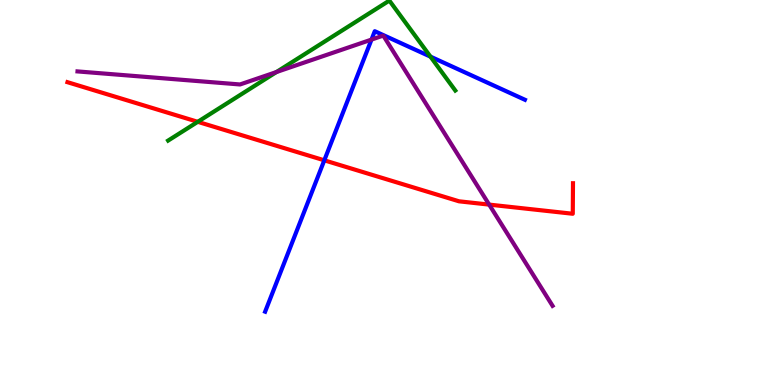[{'lines': ['blue', 'red'], 'intersections': [{'x': 4.18, 'y': 5.84}]}, {'lines': ['green', 'red'], 'intersections': [{'x': 2.55, 'y': 6.84}]}, {'lines': ['purple', 'red'], 'intersections': [{'x': 6.31, 'y': 4.69}]}, {'lines': ['blue', 'green'], 'intersections': [{'x': 5.55, 'y': 8.53}]}, {'lines': ['blue', 'purple'], 'intersections': [{'x': 4.79, 'y': 8.97}]}, {'lines': ['green', 'purple'], 'intersections': [{'x': 3.57, 'y': 8.13}]}]